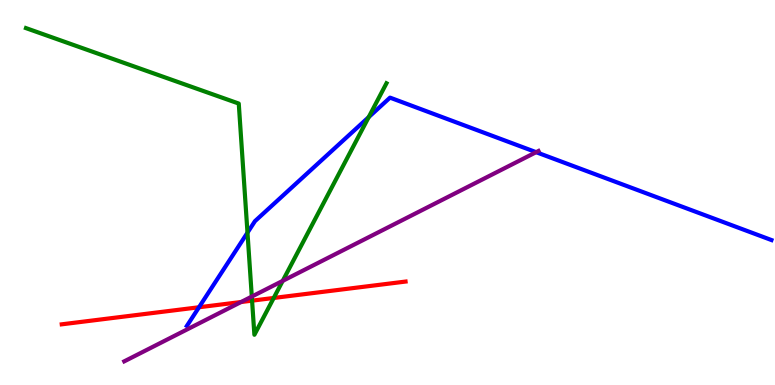[{'lines': ['blue', 'red'], 'intersections': [{'x': 2.57, 'y': 2.02}]}, {'lines': ['green', 'red'], 'intersections': [{'x': 3.25, 'y': 2.19}, {'x': 3.53, 'y': 2.26}]}, {'lines': ['purple', 'red'], 'intersections': [{'x': 3.11, 'y': 2.16}]}, {'lines': ['blue', 'green'], 'intersections': [{'x': 3.19, 'y': 3.96}, {'x': 4.76, 'y': 6.96}]}, {'lines': ['blue', 'purple'], 'intersections': [{'x': 6.92, 'y': 6.05}]}, {'lines': ['green', 'purple'], 'intersections': [{'x': 3.25, 'y': 2.3}, {'x': 3.65, 'y': 2.7}]}]